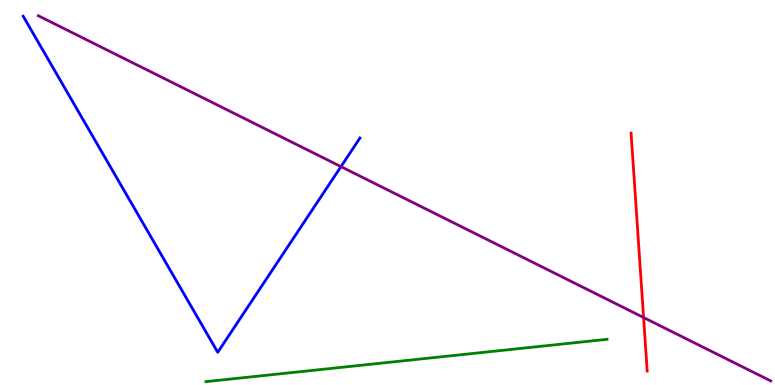[{'lines': ['blue', 'red'], 'intersections': []}, {'lines': ['green', 'red'], 'intersections': []}, {'lines': ['purple', 'red'], 'intersections': [{'x': 8.3, 'y': 1.75}]}, {'lines': ['blue', 'green'], 'intersections': []}, {'lines': ['blue', 'purple'], 'intersections': [{'x': 4.4, 'y': 5.67}]}, {'lines': ['green', 'purple'], 'intersections': []}]